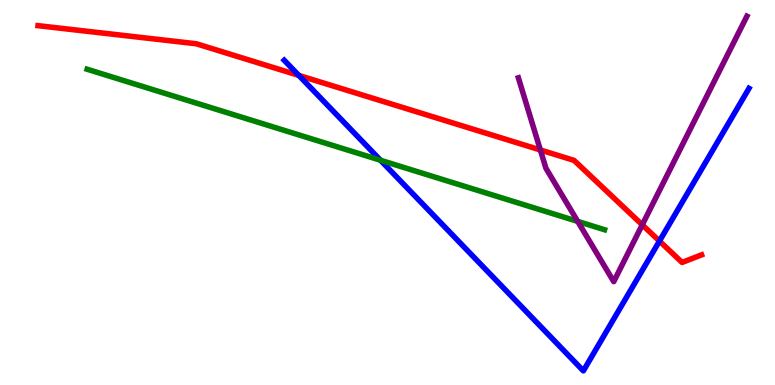[{'lines': ['blue', 'red'], 'intersections': [{'x': 3.86, 'y': 8.04}, {'x': 8.51, 'y': 3.74}]}, {'lines': ['green', 'red'], 'intersections': []}, {'lines': ['purple', 'red'], 'intersections': [{'x': 6.97, 'y': 6.1}, {'x': 8.29, 'y': 4.16}]}, {'lines': ['blue', 'green'], 'intersections': [{'x': 4.91, 'y': 5.84}]}, {'lines': ['blue', 'purple'], 'intersections': []}, {'lines': ['green', 'purple'], 'intersections': [{'x': 7.45, 'y': 4.25}]}]